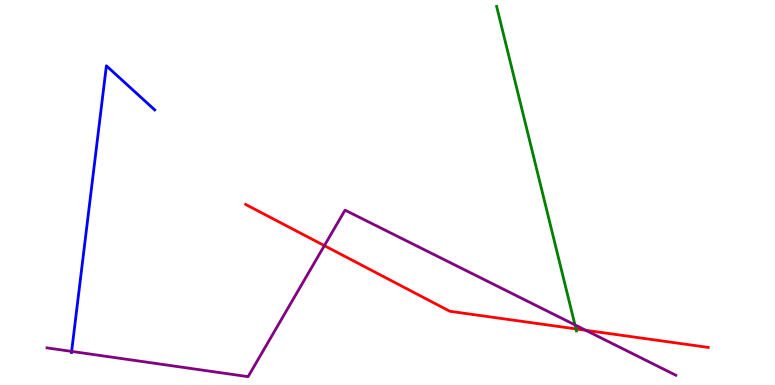[{'lines': ['blue', 'red'], 'intersections': []}, {'lines': ['green', 'red'], 'intersections': [{'x': 7.43, 'y': 1.46}]}, {'lines': ['purple', 'red'], 'intersections': [{'x': 4.19, 'y': 3.62}, {'x': 7.56, 'y': 1.42}]}, {'lines': ['blue', 'green'], 'intersections': []}, {'lines': ['blue', 'purple'], 'intersections': [{'x': 0.924, 'y': 0.873}]}, {'lines': ['green', 'purple'], 'intersections': [{'x': 7.42, 'y': 1.56}]}]